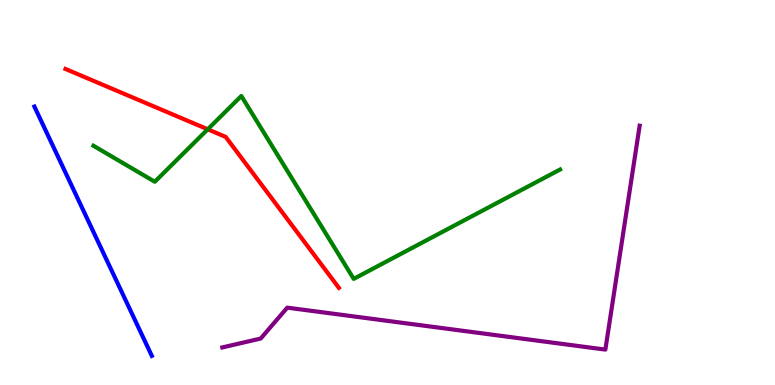[{'lines': ['blue', 'red'], 'intersections': []}, {'lines': ['green', 'red'], 'intersections': [{'x': 2.68, 'y': 6.64}]}, {'lines': ['purple', 'red'], 'intersections': []}, {'lines': ['blue', 'green'], 'intersections': []}, {'lines': ['blue', 'purple'], 'intersections': []}, {'lines': ['green', 'purple'], 'intersections': []}]